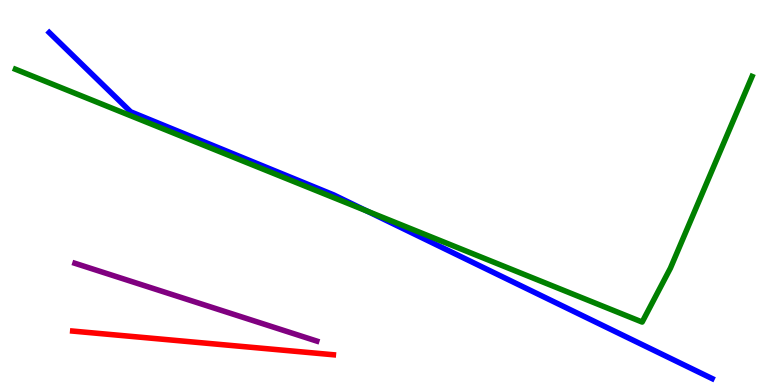[{'lines': ['blue', 'red'], 'intersections': []}, {'lines': ['green', 'red'], 'intersections': []}, {'lines': ['purple', 'red'], 'intersections': []}, {'lines': ['blue', 'green'], 'intersections': [{'x': 4.73, 'y': 4.52}]}, {'lines': ['blue', 'purple'], 'intersections': []}, {'lines': ['green', 'purple'], 'intersections': []}]